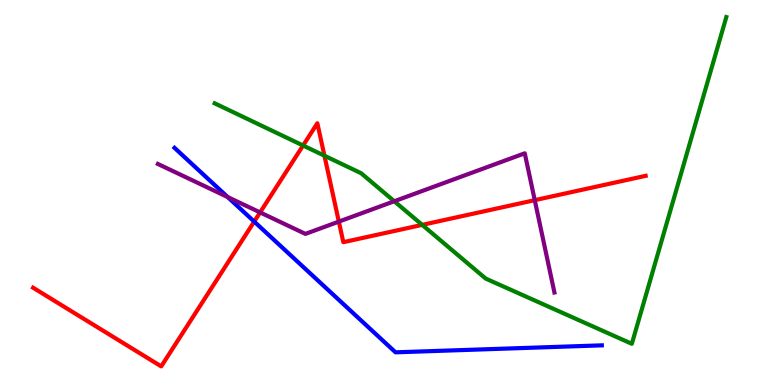[{'lines': ['blue', 'red'], 'intersections': [{'x': 3.28, 'y': 4.24}]}, {'lines': ['green', 'red'], 'intersections': [{'x': 3.91, 'y': 6.22}, {'x': 4.19, 'y': 5.96}, {'x': 5.45, 'y': 4.16}]}, {'lines': ['purple', 'red'], 'intersections': [{'x': 3.36, 'y': 4.48}, {'x': 4.37, 'y': 4.24}, {'x': 6.9, 'y': 4.8}]}, {'lines': ['blue', 'green'], 'intersections': []}, {'lines': ['blue', 'purple'], 'intersections': [{'x': 2.94, 'y': 4.88}]}, {'lines': ['green', 'purple'], 'intersections': [{'x': 5.09, 'y': 4.77}]}]